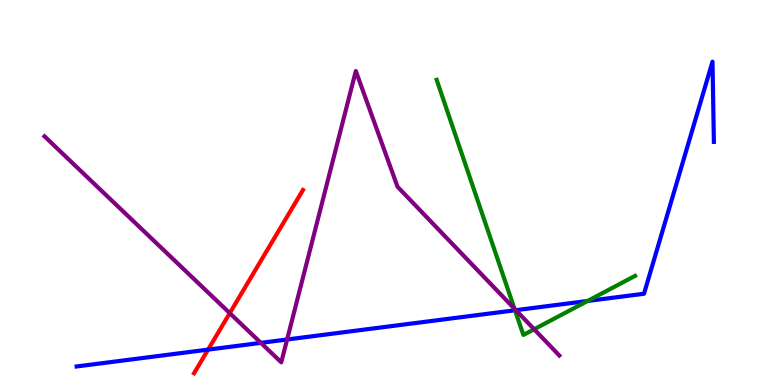[{'lines': ['blue', 'red'], 'intersections': [{'x': 2.68, 'y': 0.919}]}, {'lines': ['green', 'red'], 'intersections': []}, {'lines': ['purple', 'red'], 'intersections': [{'x': 2.96, 'y': 1.87}]}, {'lines': ['blue', 'green'], 'intersections': [{'x': 6.65, 'y': 1.94}, {'x': 7.58, 'y': 2.18}]}, {'lines': ['blue', 'purple'], 'intersections': [{'x': 3.37, 'y': 1.09}, {'x': 3.7, 'y': 1.18}, {'x': 6.66, 'y': 1.94}]}, {'lines': ['green', 'purple'], 'intersections': [{'x': 6.64, 'y': 1.98}, {'x': 6.89, 'y': 1.45}]}]